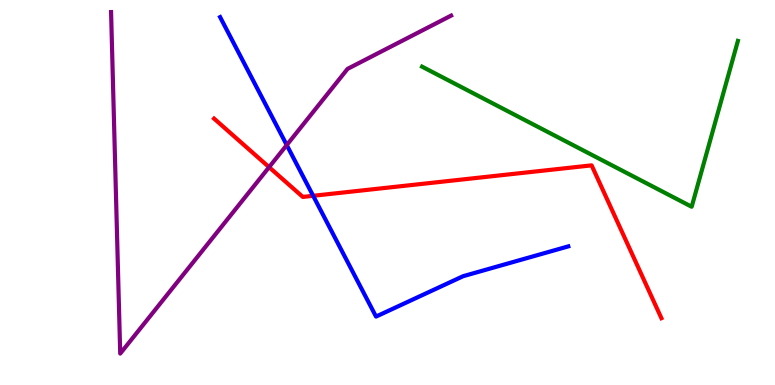[{'lines': ['blue', 'red'], 'intersections': [{'x': 4.04, 'y': 4.91}]}, {'lines': ['green', 'red'], 'intersections': []}, {'lines': ['purple', 'red'], 'intersections': [{'x': 3.47, 'y': 5.66}]}, {'lines': ['blue', 'green'], 'intersections': []}, {'lines': ['blue', 'purple'], 'intersections': [{'x': 3.7, 'y': 6.23}]}, {'lines': ['green', 'purple'], 'intersections': []}]